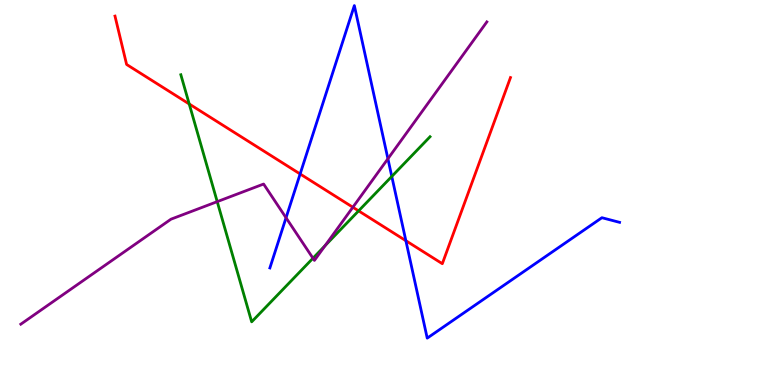[{'lines': ['blue', 'red'], 'intersections': [{'x': 3.87, 'y': 5.48}, {'x': 5.24, 'y': 3.75}]}, {'lines': ['green', 'red'], 'intersections': [{'x': 2.44, 'y': 7.3}, {'x': 4.63, 'y': 4.52}]}, {'lines': ['purple', 'red'], 'intersections': [{'x': 4.55, 'y': 4.62}]}, {'lines': ['blue', 'green'], 'intersections': [{'x': 5.06, 'y': 5.42}]}, {'lines': ['blue', 'purple'], 'intersections': [{'x': 3.69, 'y': 4.34}, {'x': 5.01, 'y': 5.88}]}, {'lines': ['green', 'purple'], 'intersections': [{'x': 2.8, 'y': 4.76}, {'x': 4.04, 'y': 3.29}, {'x': 4.19, 'y': 3.62}]}]